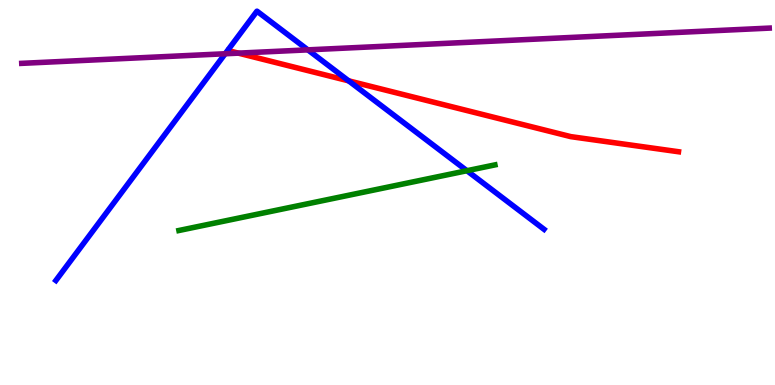[{'lines': ['blue', 'red'], 'intersections': [{'x': 4.5, 'y': 7.9}]}, {'lines': ['green', 'red'], 'intersections': []}, {'lines': ['purple', 'red'], 'intersections': [{'x': 3.08, 'y': 8.62}]}, {'lines': ['blue', 'green'], 'intersections': [{'x': 6.02, 'y': 5.57}]}, {'lines': ['blue', 'purple'], 'intersections': [{'x': 2.91, 'y': 8.6}, {'x': 3.97, 'y': 8.7}]}, {'lines': ['green', 'purple'], 'intersections': []}]